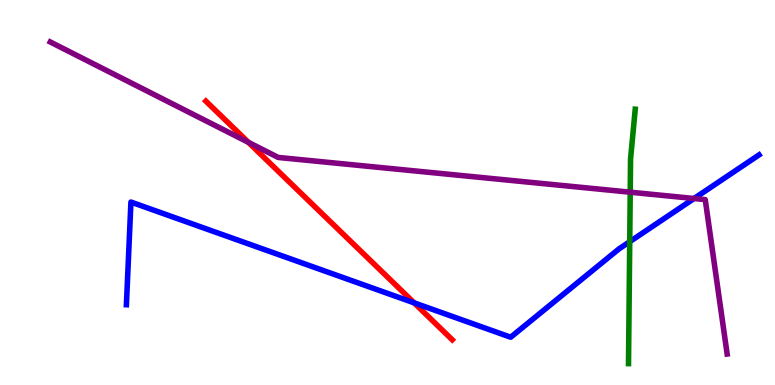[{'lines': ['blue', 'red'], 'intersections': [{'x': 5.34, 'y': 2.13}]}, {'lines': ['green', 'red'], 'intersections': []}, {'lines': ['purple', 'red'], 'intersections': [{'x': 3.21, 'y': 6.3}]}, {'lines': ['blue', 'green'], 'intersections': [{'x': 8.13, 'y': 3.72}]}, {'lines': ['blue', 'purple'], 'intersections': [{'x': 8.96, 'y': 4.84}]}, {'lines': ['green', 'purple'], 'intersections': [{'x': 8.13, 'y': 5.01}]}]